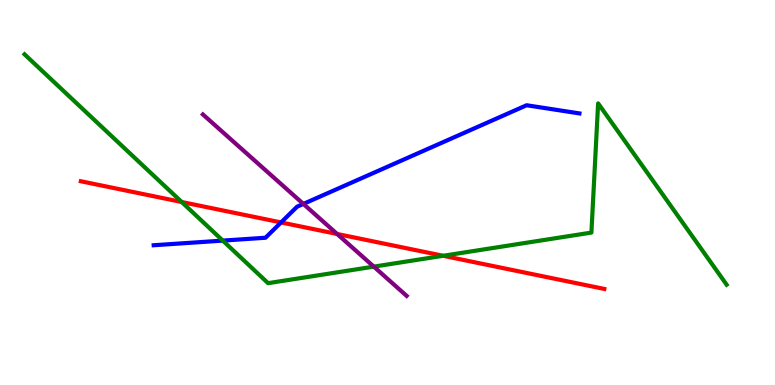[{'lines': ['blue', 'red'], 'intersections': [{'x': 3.63, 'y': 4.22}]}, {'lines': ['green', 'red'], 'intersections': [{'x': 2.34, 'y': 4.75}, {'x': 5.72, 'y': 3.36}]}, {'lines': ['purple', 'red'], 'intersections': [{'x': 4.35, 'y': 3.92}]}, {'lines': ['blue', 'green'], 'intersections': [{'x': 2.87, 'y': 3.75}]}, {'lines': ['blue', 'purple'], 'intersections': [{'x': 3.91, 'y': 4.7}]}, {'lines': ['green', 'purple'], 'intersections': [{'x': 4.82, 'y': 3.07}]}]